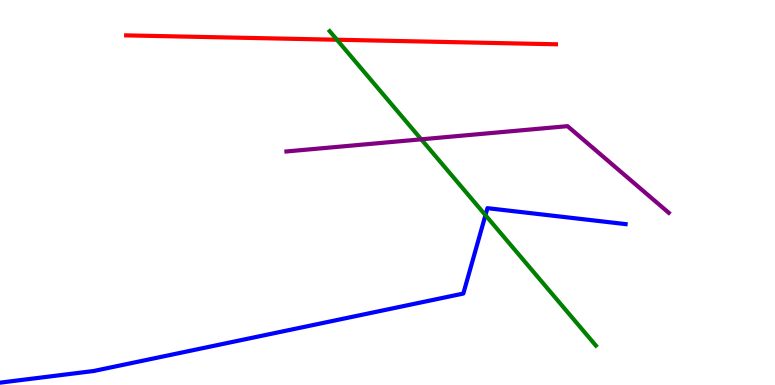[{'lines': ['blue', 'red'], 'intersections': []}, {'lines': ['green', 'red'], 'intersections': [{'x': 4.35, 'y': 8.97}]}, {'lines': ['purple', 'red'], 'intersections': []}, {'lines': ['blue', 'green'], 'intersections': [{'x': 6.26, 'y': 4.41}]}, {'lines': ['blue', 'purple'], 'intersections': []}, {'lines': ['green', 'purple'], 'intersections': [{'x': 5.44, 'y': 6.38}]}]